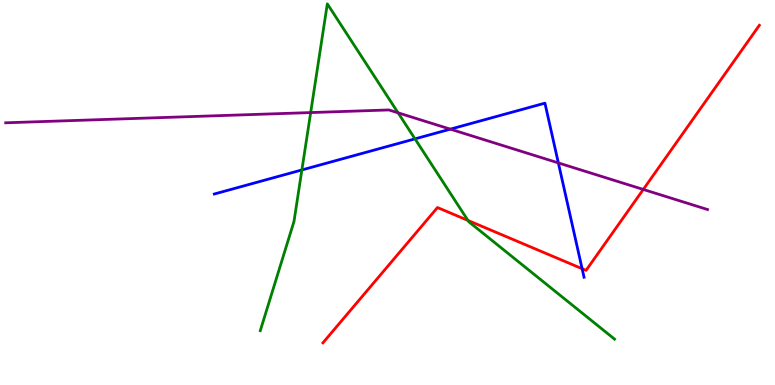[{'lines': ['blue', 'red'], 'intersections': [{'x': 7.51, 'y': 3.02}]}, {'lines': ['green', 'red'], 'intersections': [{'x': 6.04, 'y': 4.27}]}, {'lines': ['purple', 'red'], 'intersections': [{'x': 8.3, 'y': 5.08}]}, {'lines': ['blue', 'green'], 'intersections': [{'x': 3.9, 'y': 5.59}, {'x': 5.35, 'y': 6.39}]}, {'lines': ['blue', 'purple'], 'intersections': [{'x': 5.81, 'y': 6.65}, {'x': 7.2, 'y': 5.77}]}, {'lines': ['green', 'purple'], 'intersections': [{'x': 4.01, 'y': 7.08}, {'x': 5.14, 'y': 7.07}]}]